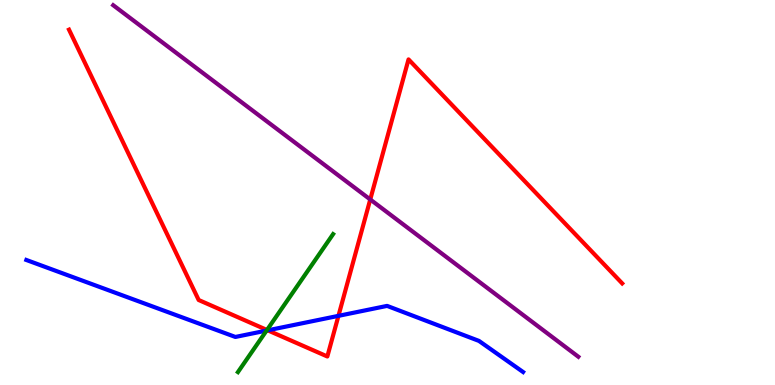[{'lines': ['blue', 'red'], 'intersections': [{'x': 3.45, 'y': 1.42}, {'x': 4.37, 'y': 1.8}]}, {'lines': ['green', 'red'], 'intersections': [{'x': 3.44, 'y': 1.43}]}, {'lines': ['purple', 'red'], 'intersections': [{'x': 4.78, 'y': 4.82}]}, {'lines': ['blue', 'green'], 'intersections': [{'x': 3.44, 'y': 1.41}]}, {'lines': ['blue', 'purple'], 'intersections': []}, {'lines': ['green', 'purple'], 'intersections': []}]